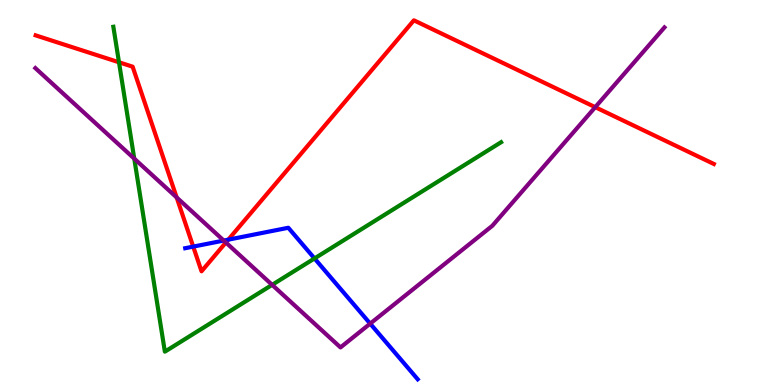[{'lines': ['blue', 'red'], 'intersections': [{'x': 2.49, 'y': 3.59}, {'x': 2.95, 'y': 3.78}]}, {'lines': ['green', 'red'], 'intersections': [{'x': 1.54, 'y': 8.38}]}, {'lines': ['purple', 'red'], 'intersections': [{'x': 2.28, 'y': 4.87}, {'x': 2.91, 'y': 3.7}, {'x': 7.68, 'y': 7.22}]}, {'lines': ['blue', 'green'], 'intersections': [{'x': 4.06, 'y': 3.29}]}, {'lines': ['blue', 'purple'], 'intersections': [{'x': 2.89, 'y': 3.75}, {'x': 4.78, 'y': 1.59}]}, {'lines': ['green', 'purple'], 'intersections': [{'x': 1.73, 'y': 5.88}, {'x': 3.51, 'y': 2.6}]}]